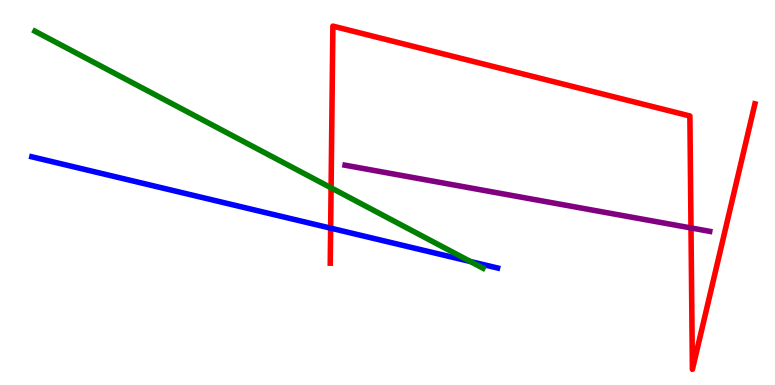[{'lines': ['blue', 'red'], 'intersections': [{'x': 4.27, 'y': 4.07}]}, {'lines': ['green', 'red'], 'intersections': [{'x': 4.27, 'y': 5.12}]}, {'lines': ['purple', 'red'], 'intersections': [{'x': 8.92, 'y': 4.08}]}, {'lines': ['blue', 'green'], 'intersections': [{'x': 6.07, 'y': 3.21}]}, {'lines': ['blue', 'purple'], 'intersections': []}, {'lines': ['green', 'purple'], 'intersections': []}]